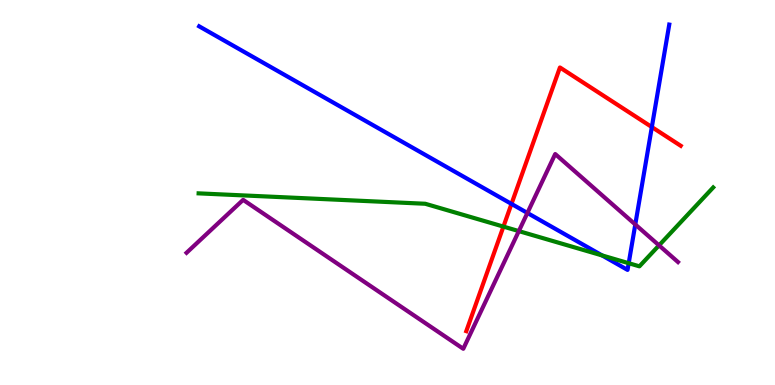[{'lines': ['blue', 'red'], 'intersections': [{'x': 6.6, 'y': 4.7}, {'x': 8.41, 'y': 6.7}]}, {'lines': ['green', 'red'], 'intersections': [{'x': 6.5, 'y': 4.11}]}, {'lines': ['purple', 'red'], 'intersections': []}, {'lines': ['blue', 'green'], 'intersections': [{'x': 7.77, 'y': 3.37}, {'x': 8.11, 'y': 3.16}]}, {'lines': ['blue', 'purple'], 'intersections': [{'x': 6.81, 'y': 4.47}, {'x': 8.2, 'y': 4.17}]}, {'lines': ['green', 'purple'], 'intersections': [{'x': 6.69, 'y': 4.0}, {'x': 8.5, 'y': 3.63}]}]